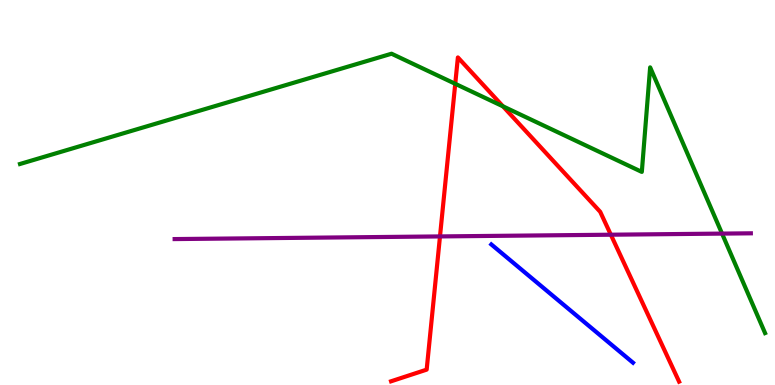[{'lines': ['blue', 'red'], 'intersections': []}, {'lines': ['green', 'red'], 'intersections': [{'x': 5.87, 'y': 7.82}, {'x': 6.49, 'y': 7.24}]}, {'lines': ['purple', 'red'], 'intersections': [{'x': 5.68, 'y': 3.86}, {'x': 7.88, 'y': 3.9}]}, {'lines': ['blue', 'green'], 'intersections': []}, {'lines': ['blue', 'purple'], 'intersections': []}, {'lines': ['green', 'purple'], 'intersections': [{'x': 9.32, 'y': 3.93}]}]